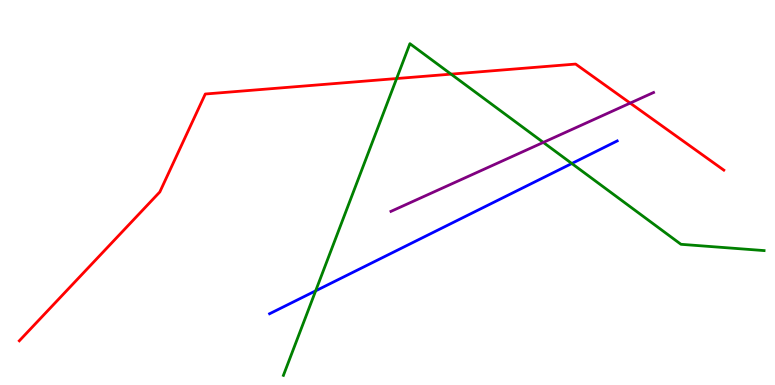[{'lines': ['blue', 'red'], 'intersections': []}, {'lines': ['green', 'red'], 'intersections': [{'x': 5.12, 'y': 7.96}, {'x': 5.82, 'y': 8.07}]}, {'lines': ['purple', 'red'], 'intersections': [{'x': 8.13, 'y': 7.32}]}, {'lines': ['blue', 'green'], 'intersections': [{'x': 4.07, 'y': 2.45}, {'x': 7.38, 'y': 5.75}]}, {'lines': ['blue', 'purple'], 'intersections': []}, {'lines': ['green', 'purple'], 'intersections': [{'x': 7.01, 'y': 6.3}]}]